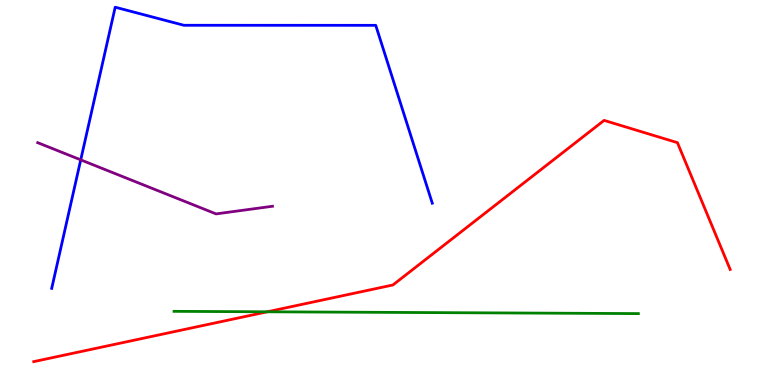[{'lines': ['blue', 'red'], 'intersections': []}, {'lines': ['green', 'red'], 'intersections': [{'x': 3.45, 'y': 1.9}]}, {'lines': ['purple', 'red'], 'intersections': []}, {'lines': ['blue', 'green'], 'intersections': []}, {'lines': ['blue', 'purple'], 'intersections': [{'x': 1.04, 'y': 5.85}]}, {'lines': ['green', 'purple'], 'intersections': []}]